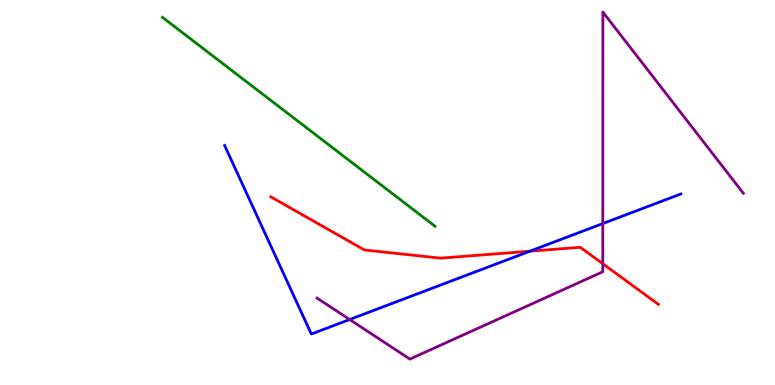[{'lines': ['blue', 'red'], 'intersections': [{'x': 6.84, 'y': 3.47}]}, {'lines': ['green', 'red'], 'intersections': []}, {'lines': ['purple', 'red'], 'intersections': [{'x': 7.78, 'y': 3.15}]}, {'lines': ['blue', 'green'], 'intersections': []}, {'lines': ['blue', 'purple'], 'intersections': [{'x': 4.51, 'y': 1.7}, {'x': 7.78, 'y': 4.19}]}, {'lines': ['green', 'purple'], 'intersections': []}]